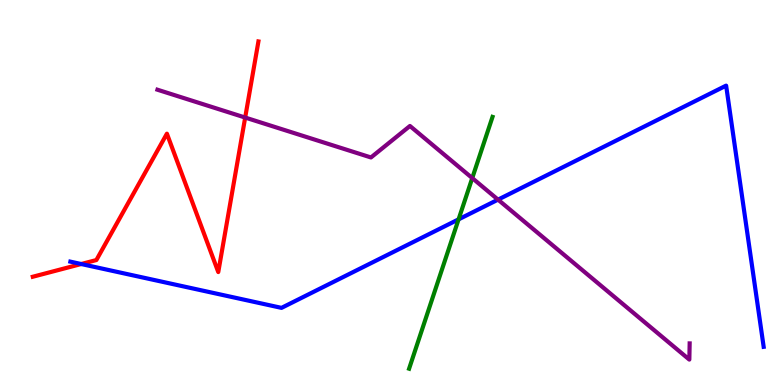[{'lines': ['blue', 'red'], 'intersections': [{'x': 1.05, 'y': 3.14}]}, {'lines': ['green', 'red'], 'intersections': []}, {'lines': ['purple', 'red'], 'intersections': [{'x': 3.16, 'y': 6.95}]}, {'lines': ['blue', 'green'], 'intersections': [{'x': 5.92, 'y': 4.3}]}, {'lines': ['blue', 'purple'], 'intersections': [{'x': 6.43, 'y': 4.81}]}, {'lines': ['green', 'purple'], 'intersections': [{'x': 6.09, 'y': 5.37}]}]